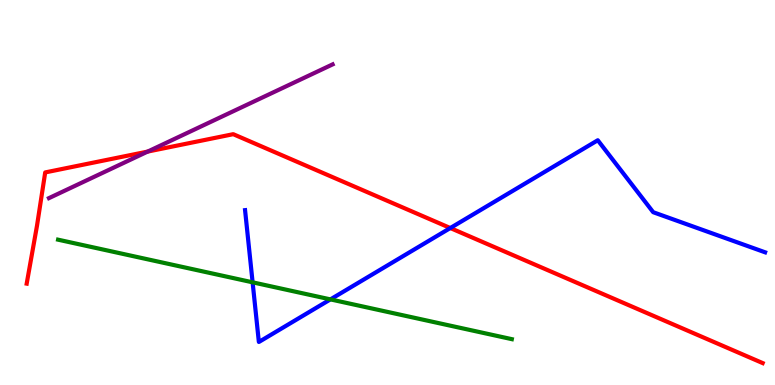[{'lines': ['blue', 'red'], 'intersections': [{'x': 5.81, 'y': 4.08}]}, {'lines': ['green', 'red'], 'intersections': []}, {'lines': ['purple', 'red'], 'intersections': [{'x': 1.91, 'y': 6.06}]}, {'lines': ['blue', 'green'], 'intersections': [{'x': 3.26, 'y': 2.67}, {'x': 4.26, 'y': 2.22}]}, {'lines': ['blue', 'purple'], 'intersections': []}, {'lines': ['green', 'purple'], 'intersections': []}]